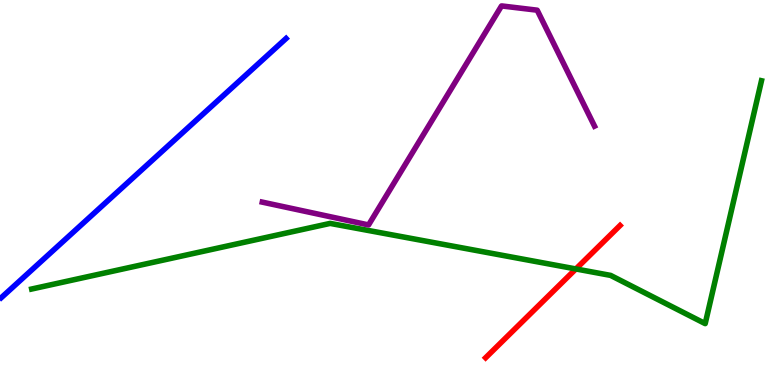[{'lines': ['blue', 'red'], 'intersections': []}, {'lines': ['green', 'red'], 'intersections': [{'x': 7.43, 'y': 3.01}]}, {'lines': ['purple', 'red'], 'intersections': []}, {'lines': ['blue', 'green'], 'intersections': []}, {'lines': ['blue', 'purple'], 'intersections': []}, {'lines': ['green', 'purple'], 'intersections': []}]